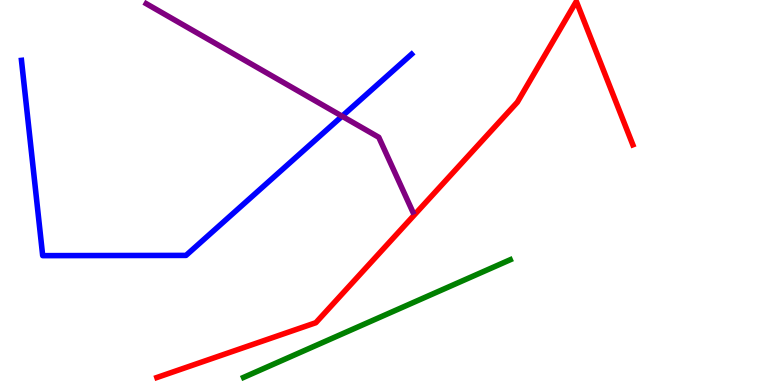[{'lines': ['blue', 'red'], 'intersections': []}, {'lines': ['green', 'red'], 'intersections': []}, {'lines': ['purple', 'red'], 'intersections': []}, {'lines': ['blue', 'green'], 'intersections': []}, {'lines': ['blue', 'purple'], 'intersections': [{'x': 4.41, 'y': 6.98}]}, {'lines': ['green', 'purple'], 'intersections': []}]